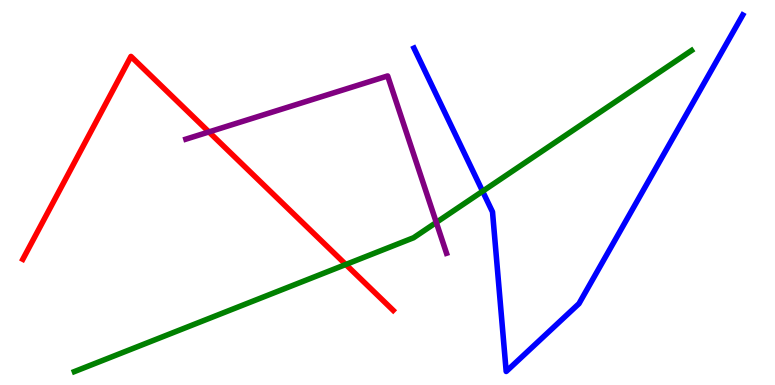[{'lines': ['blue', 'red'], 'intersections': []}, {'lines': ['green', 'red'], 'intersections': [{'x': 4.46, 'y': 3.13}]}, {'lines': ['purple', 'red'], 'intersections': [{'x': 2.7, 'y': 6.57}]}, {'lines': ['blue', 'green'], 'intersections': [{'x': 6.23, 'y': 5.03}]}, {'lines': ['blue', 'purple'], 'intersections': []}, {'lines': ['green', 'purple'], 'intersections': [{'x': 5.63, 'y': 4.22}]}]